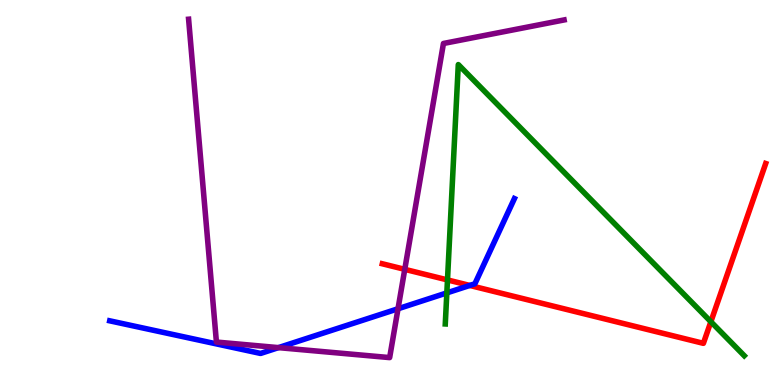[{'lines': ['blue', 'red'], 'intersections': [{'x': 6.06, 'y': 2.59}]}, {'lines': ['green', 'red'], 'intersections': [{'x': 5.77, 'y': 2.73}, {'x': 9.17, 'y': 1.64}]}, {'lines': ['purple', 'red'], 'intersections': [{'x': 5.22, 'y': 3.0}]}, {'lines': ['blue', 'green'], 'intersections': [{'x': 5.77, 'y': 2.39}]}, {'lines': ['blue', 'purple'], 'intersections': [{'x': 3.59, 'y': 0.971}, {'x': 5.14, 'y': 1.98}]}, {'lines': ['green', 'purple'], 'intersections': []}]